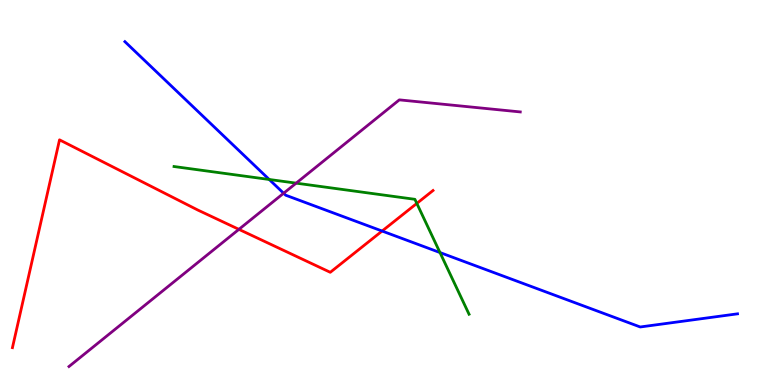[{'lines': ['blue', 'red'], 'intersections': [{'x': 4.93, 'y': 4.0}]}, {'lines': ['green', 'red'], 'intersections': [{'x': 5.38, 'y': 4.72}]}, {'lines': ['purple', 'red'], 'intersections': [{'x': 3.08, 'y': 4.04}]}, {'lines': ['blue', 'green'], 'intersections': [{'x': 3.47, 'y': 5.34}, {'x': 5.68, 'y': 3.44}]}, {'lines': ['blue', 'purple'], 'intersections': [{'x': 3.66, 'y': 4.98}]}, {'lines': ['green', 'purple'], 'intersections': [{'x': 3.82, 'y': 5.24}]}]